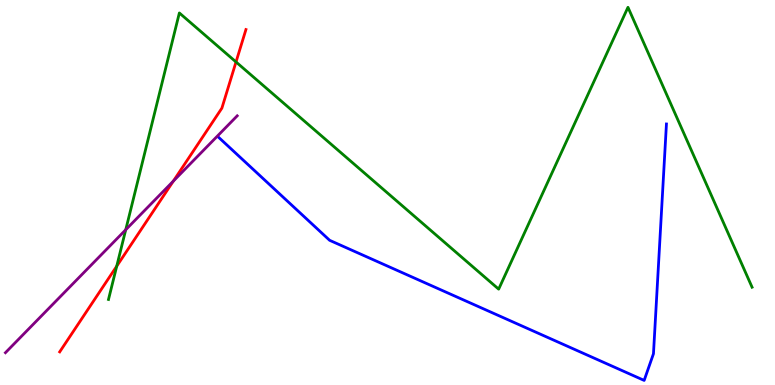[{'lines': ['blue', 'red'], 'intersections': []}, {'lines': ['green', 'red'], 'intersections': [{'x': 1.51, 'y': 3.09}, {'x': 3.05, 'y': 8.39}]}, {'lines': ['purple', 'red'], 'intersections': [{'x': 2.24, 'y': 5.3}]}, {'lines': ['blue', 'green'], 'intersections': []}, {'lines': ['blue', 'purple'], 'intersections': []}, {'lines': ['green', 'purple'], 'intersections': [{'x': 1.62, 'y': 4.03}]}]